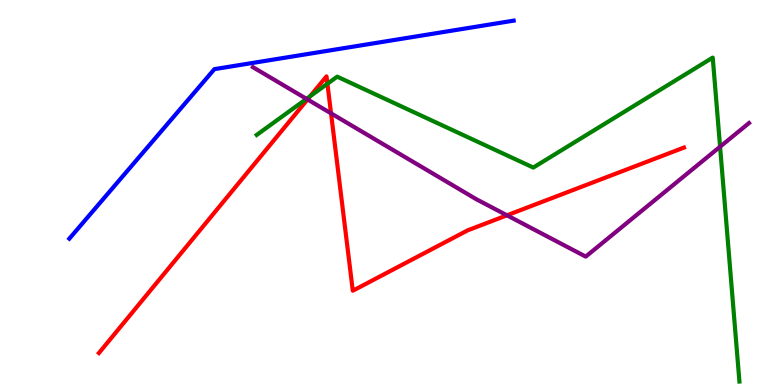[{'lines': ['blue', 'red'], 'intersections': []}, {'lines': ['green', 'red'], 'intersections': [{'x': 4.0, 'y': 7.5}, {'x': 4.22, 'y': 7.82}]}, {'lines': ['purple', 'red'], 'intersections': [{'x': 3.97, 'y': 7.42}, {'x': 4.27, 'y': 7.06}, {'x': 6.54, 'y': 4.41}]}, {'lines': ['blue', 'green'], 'intersections': []}, {'lines': ['blue', 'purple'], 'intersections': []}, {'lines': ['green', 'purple'], 'intersections': [{'x': 3.96, 'y': 7.43}, {'x': 9.29, 'y': 6.19}]}]